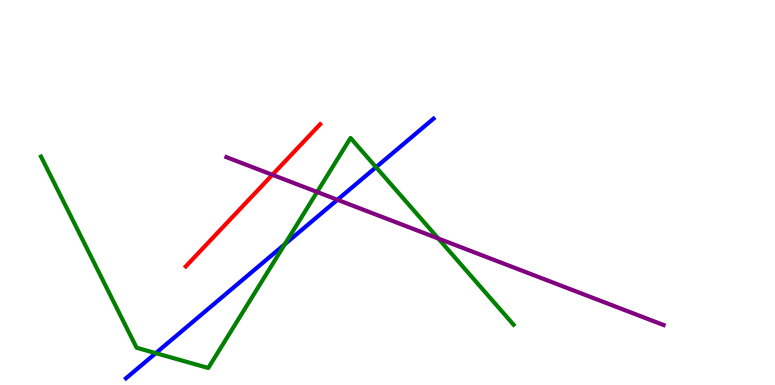[{'lines': ['blue', 'red'], 'intersections': []}, {'lines': ['green', 'red'], 'intersections': []}, {'lines': ['purple', 'red'], 'intersections': [{'x': 3.51, 'y': 5.46}]}, {'lines': ['blue', 'green'], 'intersections': [{'x': 2.01, 'y': 0.827}, {'x': 3.68, 'y': 3.66}, {'x': 4.85, 'y': 5.66}]}, {'lines': ['blue', 'purple'], 'intersections': [{'x': 4.35, 'y': 4.81}]}, {'lines': ['green', 'purple'], 'intersections': [{'x': 4.09, 'y': 5.01}, {'x': 5.66, 'y': 3.8}]}]